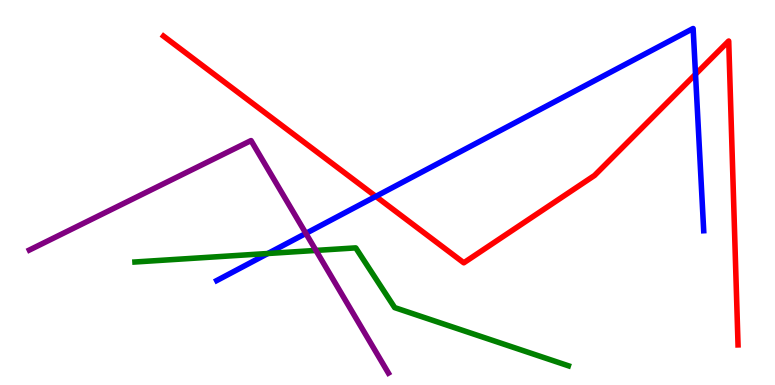[{'lines': ['blue', 'red'], 'intersections': [{'x': 4.85, 'y': 4.9}, {'x': 8.97, 'y': 8.07}]}, {'lines': ['green', 'red'], 'intersections': []}, {'lines': ['purple', 'red'], 'intersections': []}, {'lines': ['blue', 'green'], 'intersections': [{'x': 3.46, 'y': 3.42}]}, {'lines': ['blue', 'purple'], 'intersections': [{'x': 3.95, 'y': 3.94}]}, {'lines': ['green', 'purple'], 'intersections': [{'x': 4.08, 'y': 3.5}]}]